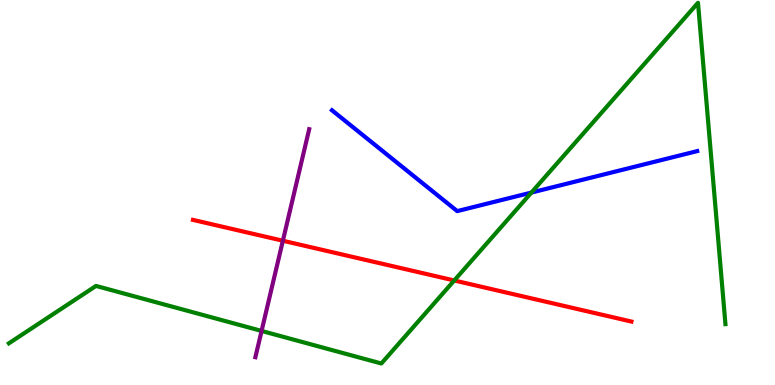[{'lines': ['blue', 'red'], 'intersections': []}, {'lines': ['green', 'red'], 'intersections': [{'x': 5.86, 'y': 2.71}]}, {'lines': ['purple', 'red'], 'intersections': [{'x': 3.65, 'y': 3.75}]}, {'lines': ['blue', 'green'], 'intersections': [{'x': 6.86, 'y': 5.0}]}, {'lines': ['blue', 'purple'], 'intersections': []}, {'lines': ['green', 'purple'], 'intersections': [{'x': 3.38, 'y': 1.4}]}]